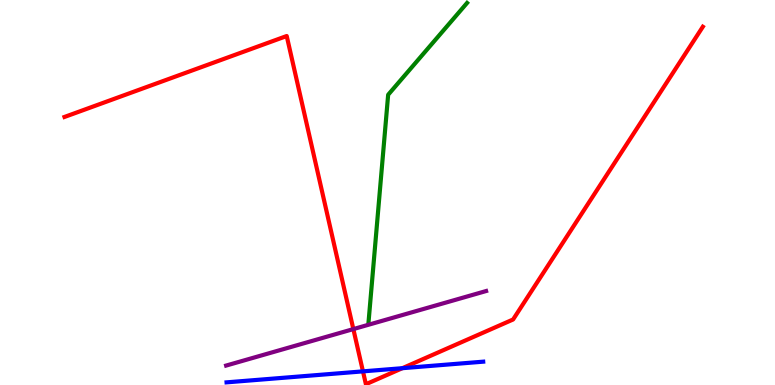[{'lines': ['blue', 'red'], 'intersections': [{'x': 4.68, 'y': 0.354}, {'x': 5.19, 'y': 0.437}]}, {'lines': ['green', 'red'], 'intersections': []}, {'lines': ['purple', 'red'], 'intersections': [{'x': 4.56, 'y': 1.45}]}, {'lines': ['blue', 'green'], 'intersections': []}, {'lines': ['blue', 'purple'], 'intersections': []}, {'lines': ['green', 'purple'], 'intersections': []}]